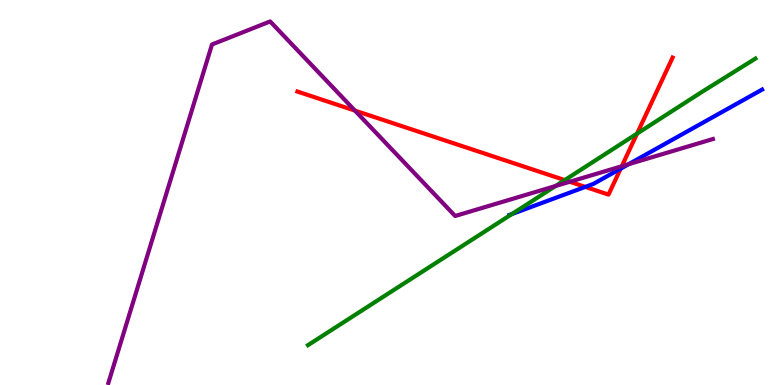[{'lines': ['blue', 'red'], 'intersections': [{'x': 7.55, 'y': 5.15}, {'x': 8.01, 'y': 5.62}]}, {'lines': ['green', 'red'], 'intersections': [{'x': 7.29, 'y': 5.32}, {'x': 8.22, 'y': 6.53}]}, {'lines': ['purple', 'red'], 'intersections': [{'x': 4.58, 'y': 7.13}, {'x': 7.35, 'y': 5.28}, {'x': 8.02, 'y': 5.68}]}, {'lines': ['blue', 'green'], 'intersections': [{'x': 6.61, 'y': 4.44}]}, {'lines': ['blue', 'purple'], 'intersections': [{'x': 8.11, 'y': 5.74}]}, {'lines': ['green', 'purple'], 'intersections': [{'x': 7.17, 'y': 5.17}]}]